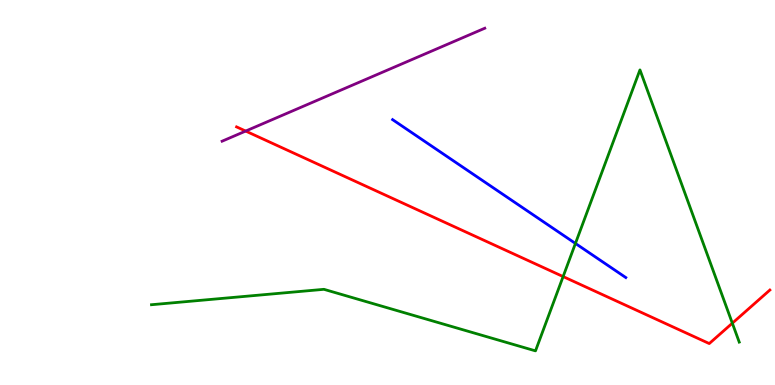[{'lines': ['blue', 'red'], 'intersections': []}, {'lines': ['green', 'red'], 'intersections': [{'x': 7.27, 'y': 2.82}, {'x': 9.45, 'y': 1.61}]}, {'lines': ['purple', 'red'], 'intersections': [{'x': 3.17, 'y': 6.6}]}, {'lines': ['blue', 'green'], 'intersections': [{'x': 7.42, 'y': 3.68}]}, {'lines': ['blue', 'purple'], 'intersections': []}, {'lines': ['green', 'purple'], 'intersections': []}]